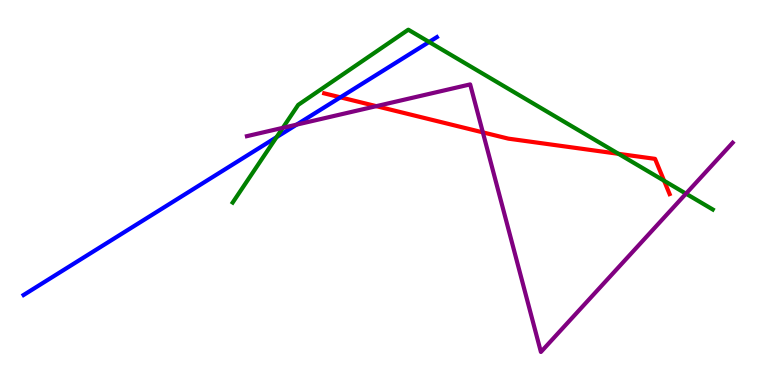[{'lines': ['blue', 'red'], 'intersections': [{'x': 4.39, 'y': 7.47}]}, {'lines': ['green', 'red'], 'intersections': [{'x': 7.98, 'y': 6.0}, {'x': 8.57, 'y': 5.31}]}, {'lines': ['purple', 'red'], 'intersections': [{'x': 4.86, 'y': 7.24}, {'x': 6.23, 'y': 6.56}]}, {'lines': ['blue', 'green'], 'intersections': [{'x': 3.57, 'y': 6.44}, {'x': 5.54, 'y': 8.91}]}, {'lines': ['blue', 'purple'], 'intersections': [{'x': 3.83, 'y': 6.76}]}, {'lines': ['green', 'purple'], 'intersections': [{'x': 3.65, 'y': 6.68}, {'x': 8.85, 'y': 4.97}]}]